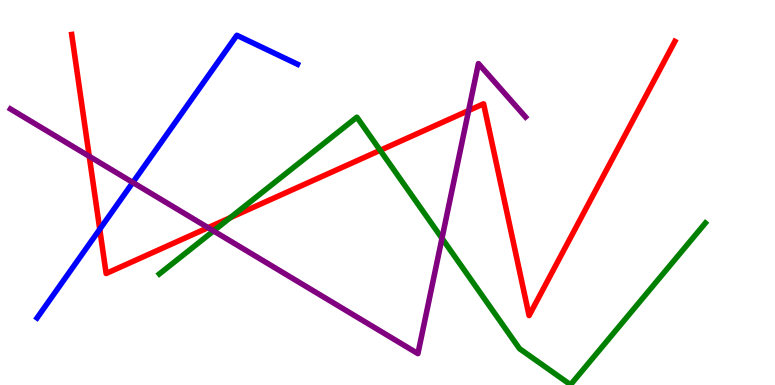[{'lines': ['blue', 'red'], 'intersections': [{'x': 1.29, 'y': 4.05}]}, {'lines': ['green', 'red'], 'intersections': [{'x': 2.97, 'y': 4.35}, {'x': 4.91, 'y': 6.1}]}, {'lines': ['purple', 'red'], 'intersections': [{'x': 1.15, 'y': 5.94}, {'x': 2.69, 'y': 4.09}, {'x': 6.05, 'y': 7.13}]}, {'lines': ['blue', 'green'], 'intersections': []}, {'lines': ['blue', 'purple'], 'intersections': [{'x': 1.71, 'y': 5.26}]}, {'lines': ['green', 'purple'], 'intersections': [{'x': 2.76, 'y': 4.0}, {'x': 5.7, 'y': 3.81}]}]